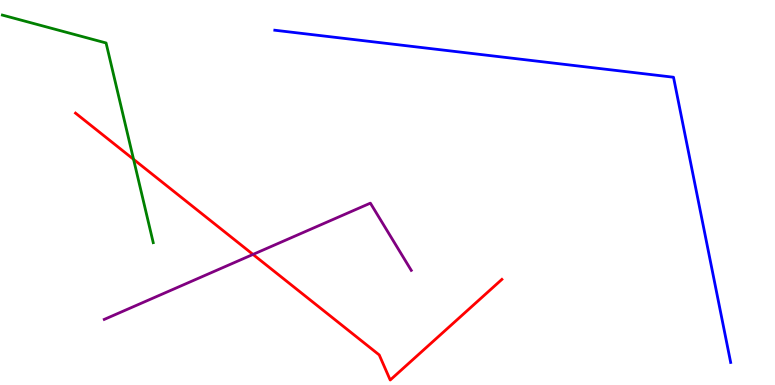[{'lines': ['blue', 'red'], 'intersections': []}, {'lines': ['green', 'red'], 'intersections': [{'x': 1.72, 'y': 5.86}]}, {'lines': ['purple', 'red'], 'intersections': [{'x': 3.26, 'y': 3.39}]}, {'lines': ['blue', 'green'], 'intersections': []}, {'lines': ['blue', 'purple'], 'intersections': []}, {'lines': ['green', 'purple'], 'intersections': []}]